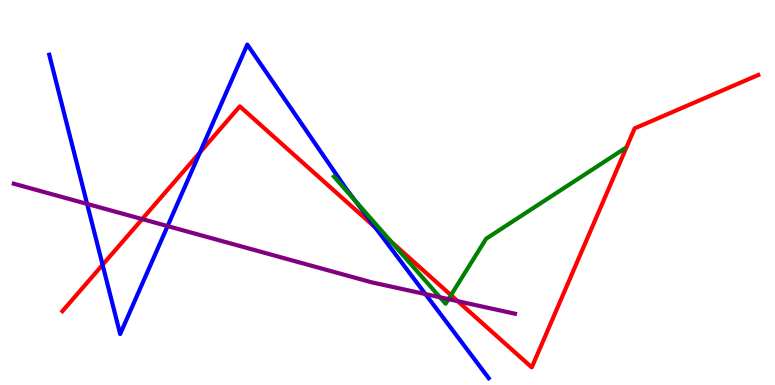[{'lines': ['blue', 'red'], 'intersections': [{'x': 1.32, 'y': 3.12}, {'x': 2.58, 'y': 6.04}, {'x': 4.84, 'y': 4.09}]}, {'lines': ['green', 'red'], 'intersections': [{'x': 5.05, 'y': 3.73}, {'x': 5.82, 'y': 2.33}]}, {'lines': ['purple', 'red'], 'intersections': [{'x': 1.83, 'y': 4.31}, {'x': 5.91, 'y': 2.18}]}, {'lines': ['blue', 'green'], 'intersections': [{'x': 4.58, 'y': 4.79}]}, {'lines': ['blue', 'purple'], 'intersections': [{'x': 1.12, 'y': 4.7}, {'x': 2.16, 'y': 4.13}, {'x': 5.49, 'y': 2.36}]}, {'lines': ['green', 'purple'], 'intersections': [{'x': 5.68, 'y': 2.28}, {'x': 5.79, 'y': 2.23}]}]